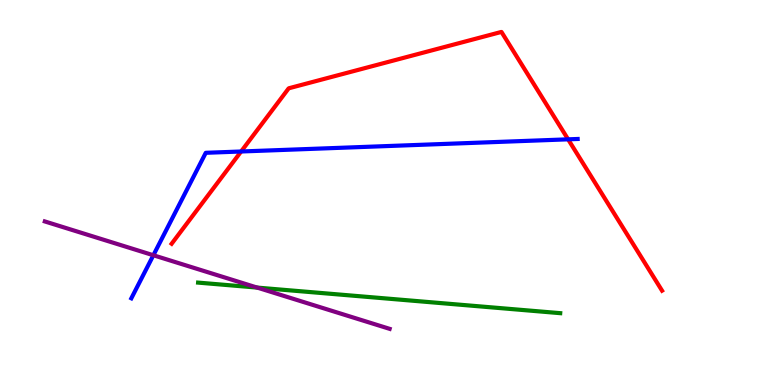[{'lines': ['blue', 'red'], 'intersections': [{'x': 3.11, 'y': 6.07}, {'x': 7.33, 'y': 6.38}]}, {'lines': ['green', 'red'], 'intersections': []}, {'lines': ['purple', 'red'], 'intersections': []}, {'lines': ['blue', 'green'], 'intersections': []}, {'lines': ['blue', 'purple'], 'intersections': [{'x': 1.98, 'y': 3.37}]}, {'lines': ['green', 'purple'], 'intersections': [{'x': 3.32, 'y': 2.53}]}]